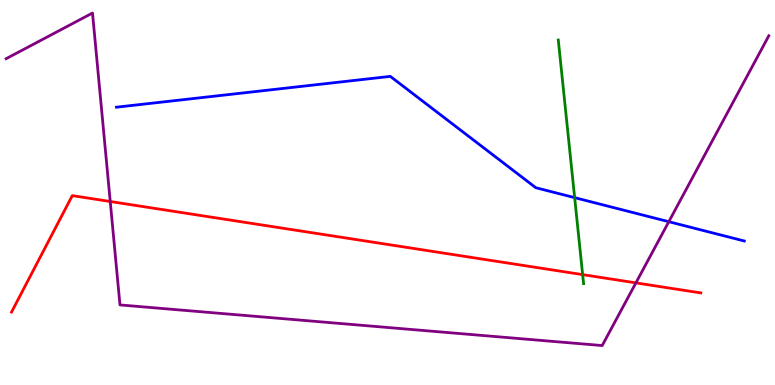[{'lines': ['blue', 'red'], 'intersections': []}, {'lines': ['green', 'red'], 'intersections': [{'x': 7.52, 'y': 2.87}]}, {'lines': ['purple', 'red'], 'intersections': [{'x': 1.42, 'y': 4.77}, {'x': 8.21, 'y': 2.65}]}, {'lines': ['blue', 'green'], 'intersections': [{'x': 7.41, 'y': 4.87}]}, {'lines': ['blue', 'purple'], 'intersections': [{'x': 8.63, 'y': 4.24}]}, {'lines': ['green', 'purple'], 'intersections': []}]